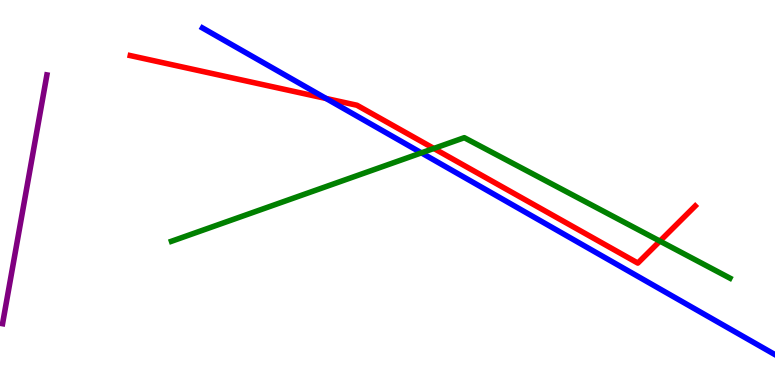[{'lines': ['blue', 'red'], 'intersections': [{'x': 4.21, 'y': 7.44}]}, {'lines': ['green', 'red'], 'intersections': [{'x': 5.6, 'y': 6.14}, {'x': 8.51, 'y': 3.74}]}, {'lines': ['purple', 'red'], 'intersections': []}, {'lines': ['blue', 'green'], 'intersections': [{'x': 5.44, 'y': 6.03}]}, {'lines': ['blue', 'purple'], 'intersections': []}, {'lines': ['green', 'purple'], 'intersections': []}]